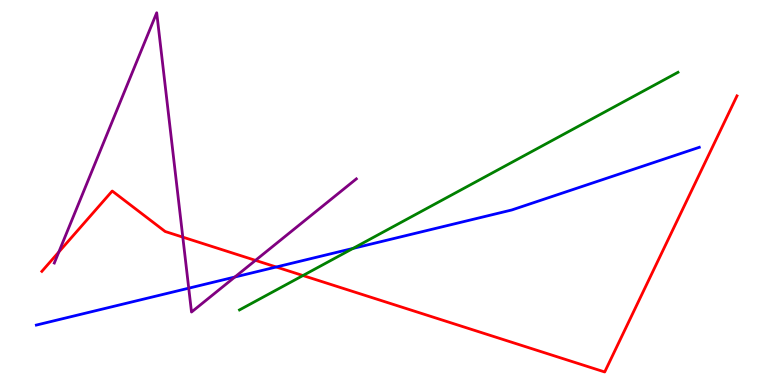[{'lines': ['blue', 'red'], 'intersections': [{'x': 3.56, 'y': 3.06}]}, {'lines': ['green', 'red'], 'intersections': [{'x': 3.91, 'y': 2.84}]}, {'lines': ['purple', 'red'], 'intersections': [{'x': 0.759, 'y': 3.46}, {'x': 2.36, 'y': 3.84}, {'x': 3.3, 'y': 3.24}]}, {'lines': ['blue', 'green'], 'intersections': [{'x': 4.56, 'y': 3.55}]}, {'lines': ['blue', 'purple'], 'intersections': [{'x': 2.44, 'y': 2.51}, {'x': 3.03, 'y': 2.8}]}, {'lines': ['green', 'purple'], 'intersections': []}]